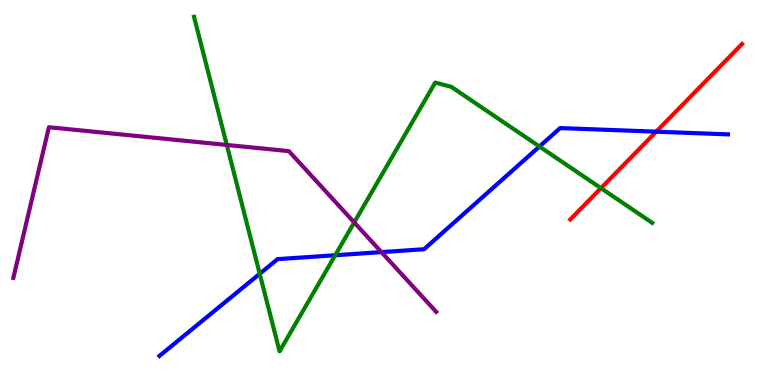[{'lines': ['blue', 'red'], 'intersections': [{'x': 8.47, 'y': 6.58}]}, {'lines': ['green', 'red'], 'intersections': [{'x': 7.75, 'y': 5.11}]}, {'lines': ['purple', 'red'], 'intersections': []}, {'lines': ['blue', 'green'], 'intersections': [{'x': 3.35, 'y': 2.89}, {'x': 4.33, 'y': 3.37}, {'x': 6.96, 'y': 6.19}]}, {'lines': ['blue', 'purple'], 'intersections': [{'x': 4.92, 'y': 3.45}]}, {'lines': ['green', 'purple'], 'intersections': [{'x': 2.93, 'y': 6.23}, {'x': 4.57, 'y': 4.22}]}]